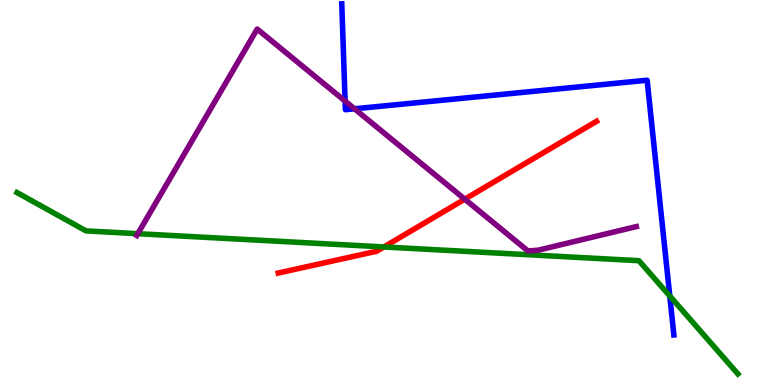[{'lines': ['blue', 'red'], 'intersections': []}, {'lines': ['green', 'red'], 'intersections': [{'x': 4.95, 'y': 3.59}]}, {'lines': ['purple', 'red'], 'intersections': [{'x': 6.0, 'y': 4.83}]}, {'lines': ['blue', 'green'], 'intersections': [{'x': 8.64, 'y': 2.31}]}, {'lines': ['blue', 'purple'], 'intersections': [{'x': 4.45, 'y': 7.37}, {'x': 4.57, 'y': 7.17}]}, {'lines': ['green', 'purple'], 'intersections': [{'x': 1.78, 'y': 3.93}]}]